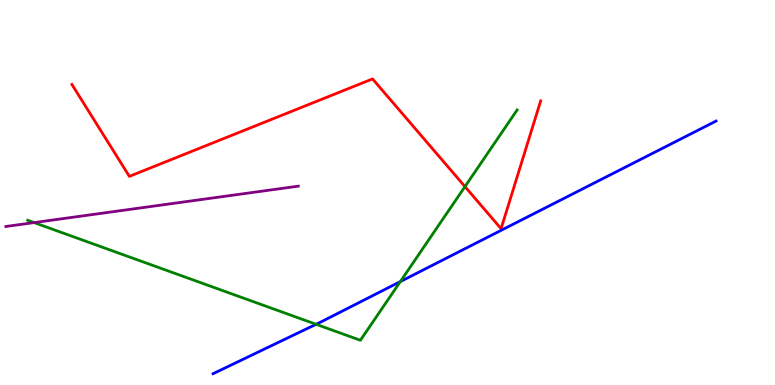[{'lines': ['blue', 'red'], 'intersections': []}, {'lines': ['green', 'red'], 'intersections': [{'x': 6.0, 'y': 5.15}]}, {'lines': ['purple', 'red'], 'intersections': []}, {'lines': ['blue', 'green'], 'intersections': [{'x': 4.08, 'y': 1.58}, {'x': 5.17, 'y': 2.69}]}, {'lines': ['blue', 'purple'], 'intersections': []}, {'lines': ['green', 'purple'], 'intersections': [{'x': 0.44, 'y': 4.22}]}]